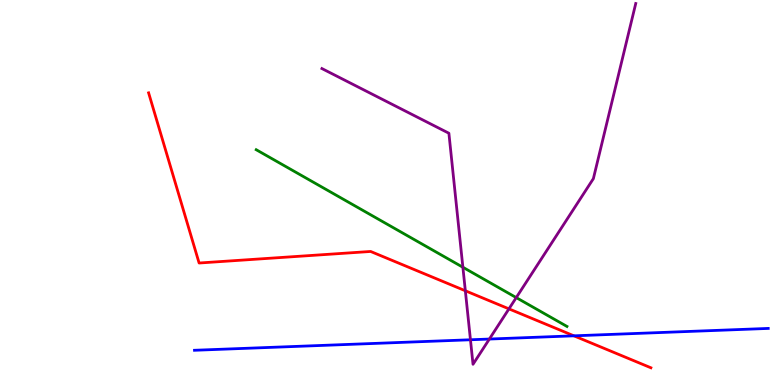[{'lines': ['blue', 'red'], 'intersections': [{'x': 7.41, 'y': 1.28}]}, {'lines': ['green', 'red'], 'intersections': []}, {'lines': ['purple', 'red'], 'intersections': [{'x': 6.0, 'y': 2.45}, {'x': 6.57, 'y': 1.98}]}, {'lines': ['blue', 'green'], 'intersections': []}, {'lines': ['blue', 'purple'], 'intersections': [{'x': 6.07, 'y': 1.17}, {'x': 6.31, 'y': 1.19}]}, {'lines': ['green', 'purple'], 'intersections': [{'x': 5.97, 'y': 3.06}, {'x': 6.66, 'y': 2.27}]}]